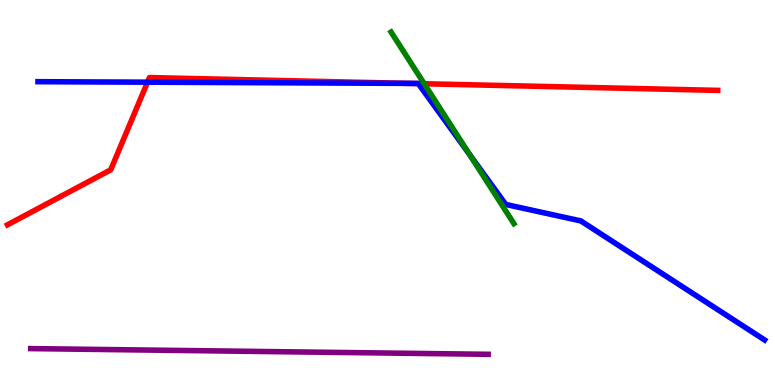[{'lines': ['blue', 'red'], 'intersections': [{'x': 1.9, 'y': 7.87}, {'x': 5.26, 'y': 7.83}, {'x': 5.4, 'y': 7.83}]}, {'lines': ['green', 'red'], 'intersections': [{'x': 5.47, 'y': 7.82}]}, {'lines': ['purple', 'red'], 'intersections': []}, {'lines': ['blue', 'green'], 'intersections': [{'x': 6.06, 'y': 5.99}]}, {'lines': ['blue', 'purple'], 'intersections': []}, {'lines': ['green', 'purple'], 'intersections': []}]